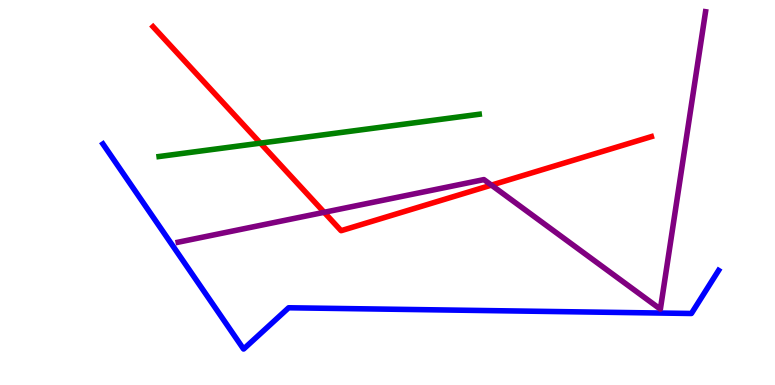[{'lines': ['blue', 'red'], 'intersections': []}, {'lines': ['green', 'red'], 'intersections': [{'x': 3.36, 'y': 6.28}]}, {'lines': ['purple', 'red'], 'intersections': [{'x': 4.18, 'y': 4.49}, {'x': 6.34, 'y': 5.19}]}, {'lines': ['blue', 'green'], 'intersections': []}, {'lines': ['blue', 'purple'], 'intersections': []}, {'lines': ['green', 'purple'], 'intersections': []}]